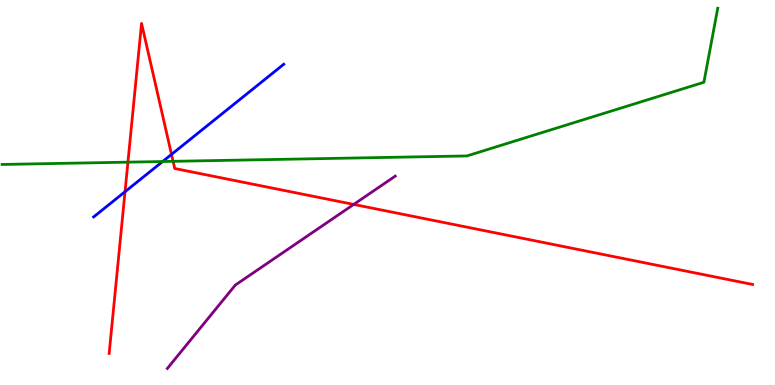[{'lines': ['blue', 'red'], 'intersections': [{'x': 1.61, 'y': 5.02}, {'x': 2.21, 'y': 5.99}]}, {'lines': ['green', 'red'], 'intersections': [{'x': 1.65, 'y': 5.79}, {'x': 2.23, 'y': 5.81}]}, {'lines': ['purple', 'red'], 'intersections': [{'x': 4.56, 'y': 4.69}]}, {'lines': ['blue', 'green'], 'intersections': [{'x': 2.1, 'y': 5.8}]}, {'lines': ['blue', 'purple'], 'intersections': []}, {'lines': ['green', 'purple'], 'intersections': []}]